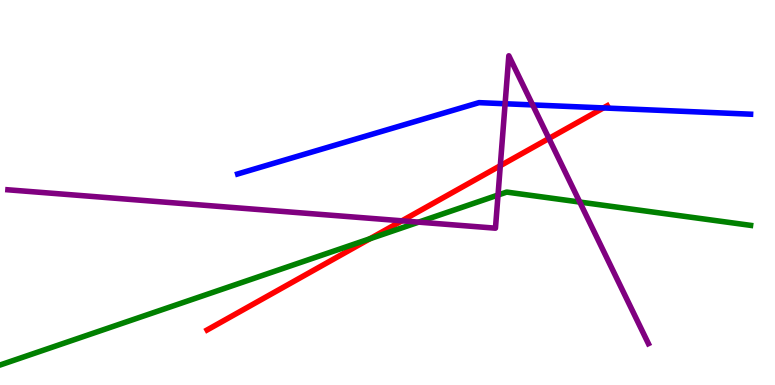[{'lines': ['blue', 'red'], 'intersections': [{'x': 7.79, 'y': 7.2}]}, {'lines': ['green', 'red'], 'intersections': [{'x': 4.77, 'y': 3.8}]}, {'lines': ['purple', 'red'], 'intersections': [{'x': 5.19, 'y': 4.26}, {'x': 6.46, 'y': 5.7}, {'x': 7.08, 'y': 6.4}]}, {'lines': ['blue', 'green'], 'intersections': []}, {'lines': ['blue', 'purple'], 'intersections': [{'x': 6.52, 'y': 7.31}, {'x': 6.87, 'y': 7.27}]}, {'lines': ['green', 'purple'], 'intersections': [{'x': 5.4, 'y': 4.23}, {'x': 6.43, 'y': 4.93}, {'x': 7.48, 'y': 4.75}]}]